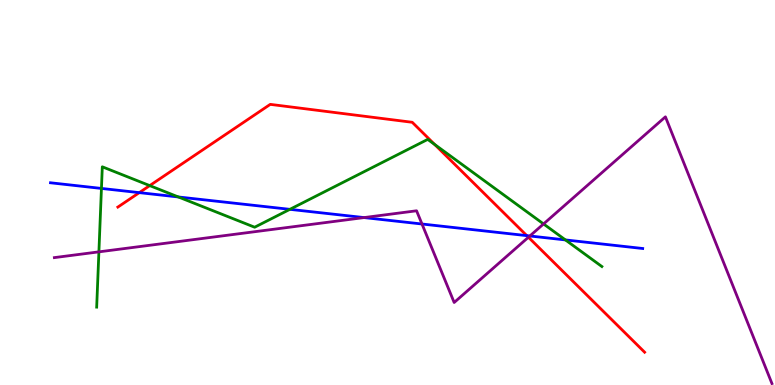[{'lines': ['blue', 'red'], 'intersections': [{'x': 1.8, 'y': 5.0}, {'x': 6.8, 'y': 3.88}]}, {'lines': ['green', 'red'], 'intersections': [{'x': 1.93, 'y': 5.18}, {'x': 5.61, 'y': 6.25}]}, {'lines': ['purple', 'red'], 'intersections': [{'x': 6.82, 'y': 3.84}]}, {'lines': ['blue', 'green'], 'intersections': [{'x': 1.31, 'y': 5.11}, {'x': 2.3, 'y': 4.88}, {'x': 3.74, 'y': 4.56}, {'x': 7.3, 'y': 3.77}]}, {'lines': ['blue', 'purple'], 'intersections': [{'x': 4.7, 'y': 4.35}, {'x': 5.45, 'y': 4.18}, {'x': 6.84, 'y': 3.87}]}, {'lines': ['green', 'purple'], 'intersections': [{'x': 1.28, 'y': 3.46}, {'x': 7.01, 'y': 4.18}]}]